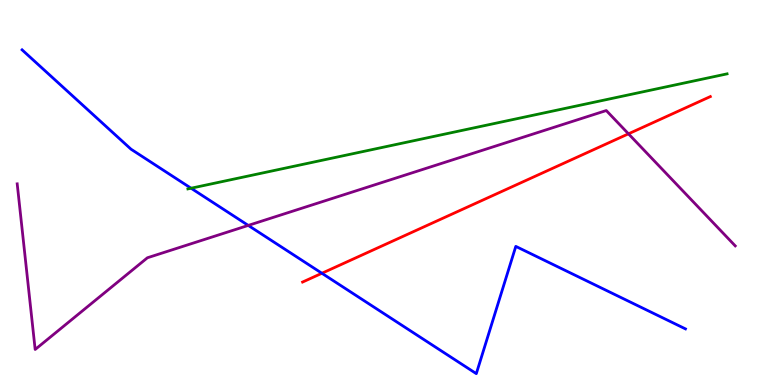[{'lines': ['blue', 'red'], 'intersections': [{'x': 4.15, 'y': 2.9}]}, {'lines': ['green', 'red'], 'intersections': []}, {'lines': ['purple', 'red'], 'intersections': [{'x': 8.11, 'y': 6.52}]}, {'lines': ['blue', 'green'], 'intersections': [{'x': 2.47, 'y': 5.11}]}, {'lines': ['blue', 'purple'], 'intersections': [{'x': 3.2, 'y': 4.15}]}, {'lines': ['green', 'purple'], 'intersections': []}]